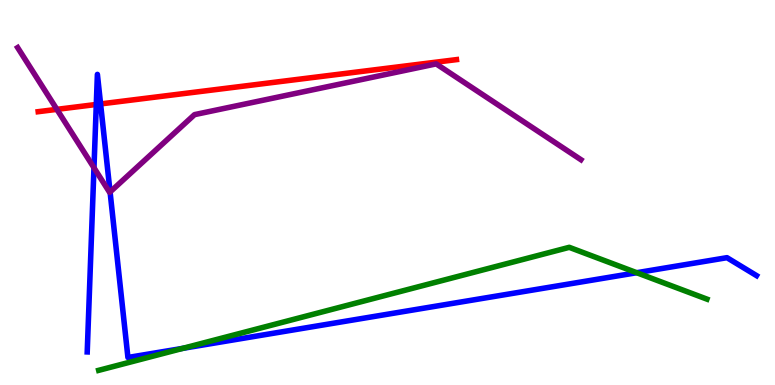[{'lines': ['blue', 'red'], 'intersections': [{'x': 1.24, 'y': 7.29}, {'x': 1.3, 'y': 7.3}]}, {'lines': ['green', 'red'], 'intersections': []}, {'lines': ['purple', 'red'], 'intersections': [{'x': 0.734, 'y': 7.16}]}, {'lines': ['blue', 'green'], 'intersections': [{'x': 2.36, 'y': 0.952}, {'x': 8.22, 'y': 2.92}]}, {'lines': ['blue', 'purple'], 'intersections': [{'x': 1.21, 'y': 5.64}, {'x': 1.42, 'y': 5.01}]}, {'lines': ['green', 'purple'], 'intersections': []}]